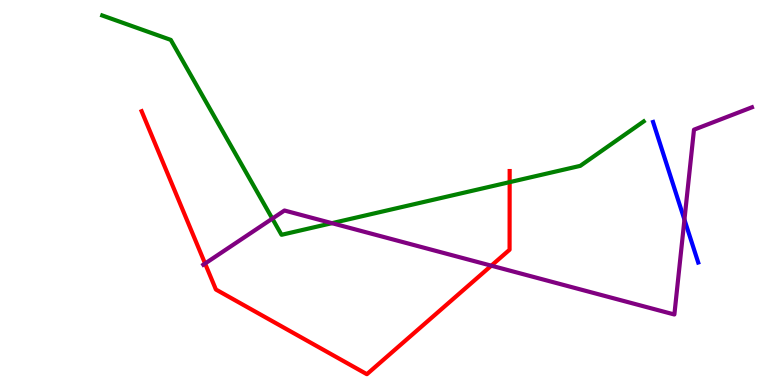[{'lines': ['blue', 'red'], 'intersections': []}, {'lines': ['green', 'red'], 'intersections': [{'x': 6.58, 'y': 5.27}]}, {'lines': ['purple', 'red'], 'intersections': [{'x': 2.65, 'y': 3.16}, {'x': 6.34, 'y': 3.1}]}, {'lines': ['blue', 'green'], 'intersections': []}, {'lines': ['blue', 'purple'], 'intersections': [{'x': 8.83, 'y': 4.29}]}, {'lines': ['green', 'purple'], 'intersections': [{'x': 3.51, 'y': 4.32}, {'x': 4.28, 'y': 4.2}]}]